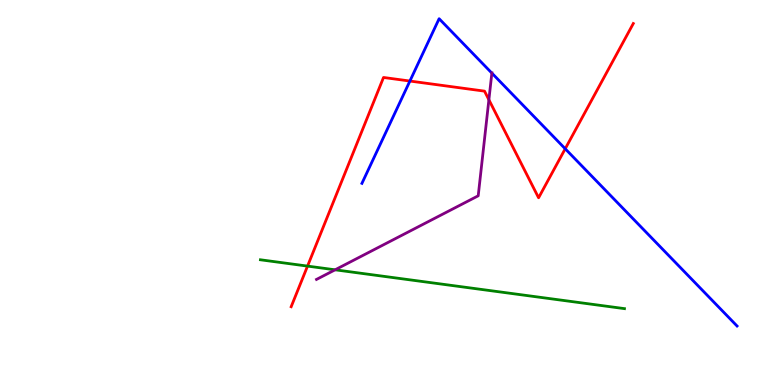[{'lines': ['blue', 'red'], 'intersections': [{'x': 5.29, 'y': 7.89}, {'x': 7.29, 'y': 6.14}]}, {'lines': ['green', 'red'], 'intersections': [{'x': 3.97, 'y': 3.09}]}, {'lines': ['purple', 'red'], 'intersections': [{'x': 6.31, 'y': 7.41}]}, {'lines': ['blue', 'green'], 'intersections': []}, {'lines': ['blue', 'purple'], 'intersections': [{'x': 6.35, 'y': 8.1}]}, {'lines': ['green', 'purple'], 'intersections': [{'x': 4.32, 'y': 2.99}]}]